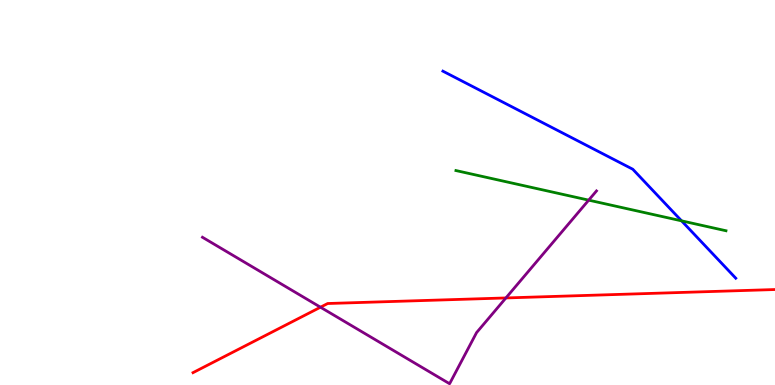[{'lines': ['blue', 'red'], 'intersections': []}, {'lines': ['green', 'red'], 'intersections': []}, {'lines': ['purple', 'red'], 'intersections': [{'x': 4.14, 'y': 2.02}, {'x': 6.53, 'y': 2.26}]}, {'lines': ['blue', 'green'], 'intersections': [{'x': 8.79, 'y': 4.26}]}, {'lines': ['blue', 'purple'], 'intersections': []}, {'lines': ['green', 'purple'], 'intersections': [{'x': 7.6, 'y': 4.8}]}]